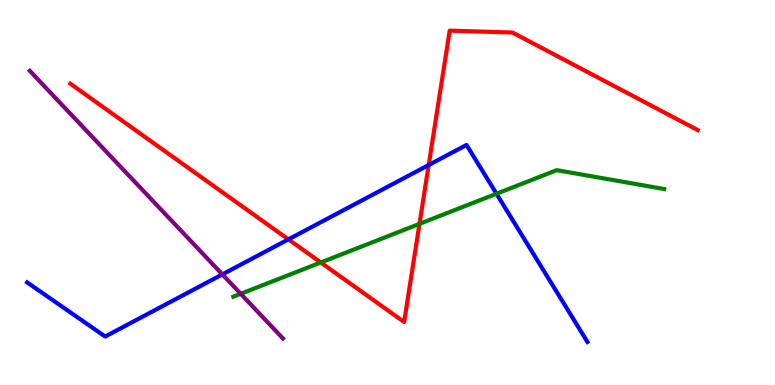[{'lines': ['blue', 'red'], 'intersections': [{'x': 3.72, 'y': 3.78}, {'x': 5.53, 'y': 5.71}]}, {'lines': ['green', 'red'], 'intersections': [{'x': 4.14, 'y': 3.18}, {'x': 5.41, 'y': 4.19}]}, {'lines': ['purple', 'red'], 'intersections': []}, {'lines': ['blue', 'green'], 'intersections': [{'x': 6.41, 'y': 4.97}]}, {'lines': ['blue', 'purple'], 'intersections': [{'x': 2.87, 'y': 2.87}]}, {'lines': ['green', 'purple'], 'intersections': [{'x': 3.11, 'y': 2.37}]}]